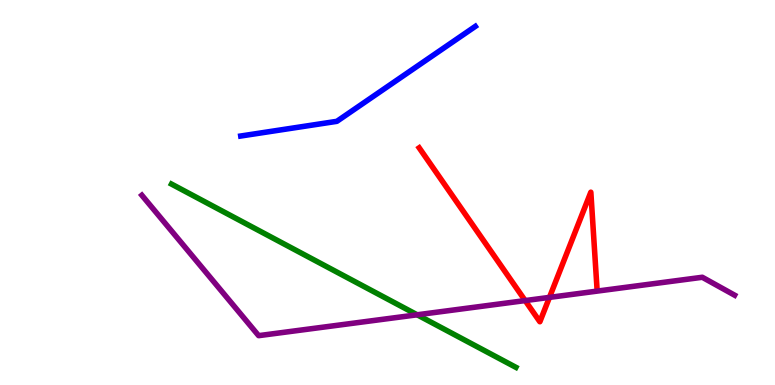[{'lines': ['blue', 'red'], 'intersections': []}, {'lines': ['green', 'red'], 'intersections': []}, {'lines': ['purple', 'red'], 'intersections': [{'x': 6.78, 'y': 2.19}, {'x': 7.09, 'y': 2.28}]}, {'lines': ['blue', 'green'], 'intersections': []}, {'lines': ['blue', 'purple'], 'intersections': []}, {'lines': ['green', 'purple'], 'intersections': [{'x': 5.38, 'y': 1.82}]}]